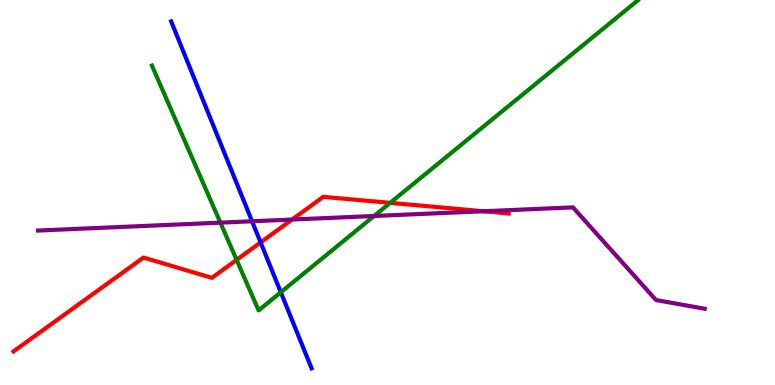[{'lines': ['blue', 'red'], 'intersections': [{'x': 3.36, 'y': 3.7}]}, {'lines': ['green', 'red'], 'intersections': [{'x': 3.05, 'y': 3.25}, {'x': 5.03, 'y': 4.73}]}, {'lines': ['purple', 'red'], 'intersections': [{'x': 3.77, 'y': 4.3}, {'x': 6.24, 'y': 4.51}]}, {'lines': ['blue', 'green'], 'intersections': [{'x': 3.62, 'y': 2.41}]}, {'lines': ['blue', 'purple'], 'intersections': [{'x': 3.25, 'y': 4.25}]}, {'lines': ['green', 'purple'], 'intersections': [{'x': 2.84, 'y': 4.22}, {'x': 4.83, 'y': 4.39}]}]